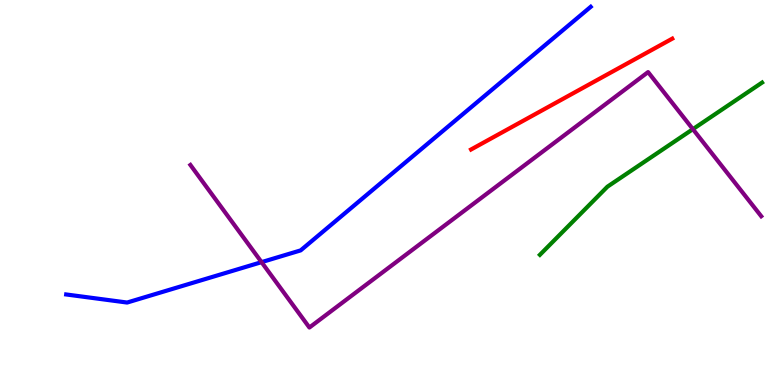[{'lines': ['blue', 'red'], 'intersections': []}, {'lines': ['green', 'red'], 'intersections': []}, {'lines': ['purple', 'red'], 'intersections': []}, {'lines': ['blue', 'green'], 'intersections': []}, {'lines': ['blue', 'purple'], 'intersections': [{'x': 3.37, 'y': 3.19}]}, {'lines': ['green', 'purple'], 'intersections': [{'x': 8.94, 'y': 6.65}]}]